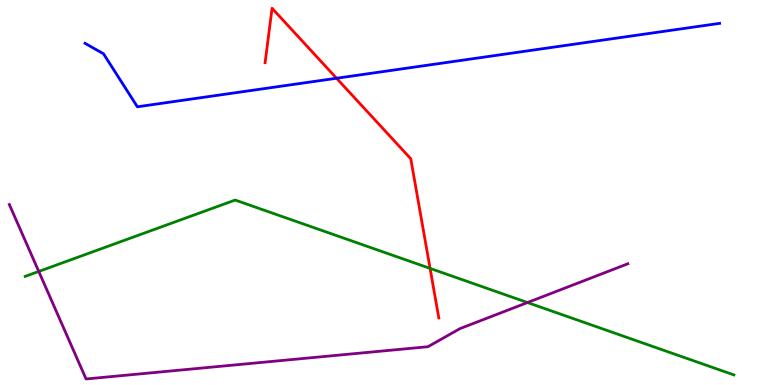[{'lines': ['blue', 'red'], 'intersections': [{'x': 4.34, 'y': 7.97}]}, {'lines': ['green', 'red'], 'intersections': [{'x': 5.55, 'y': 3.03}]}, {'lines': ['purple', 'red'], 'intersections': []}, {'lines': ['blue', 'green'], 'intersections': []}, {'lines': ['blue', 'purple'], 'intersections': []}, {'lines': ['green', 'purple'], 'intersections': [{'x': 0.5, 'y': 2.95}, {'x': 6.81, 'y': 2.14}]}]